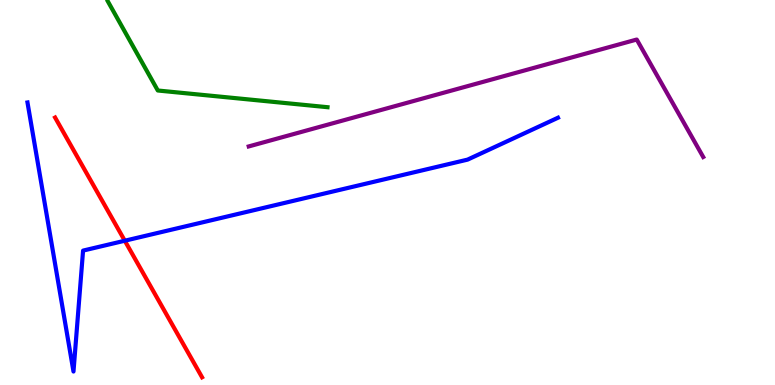[{'lines': ['blue', 'red'], 'intersections': [{'x': 1.61, 'y': 3.75}]}, {'lines': ['green', 'red'], 'intersections': []}, {'lines': ['purple', 'red'], 'intersections': []}, {'lines': ['blue', 'green'], 'intersections': []}, {'lines': ['blue', 'purple'], 'intersections': []}, {'lines': ['green', 'purple'], 'intersections': []}]